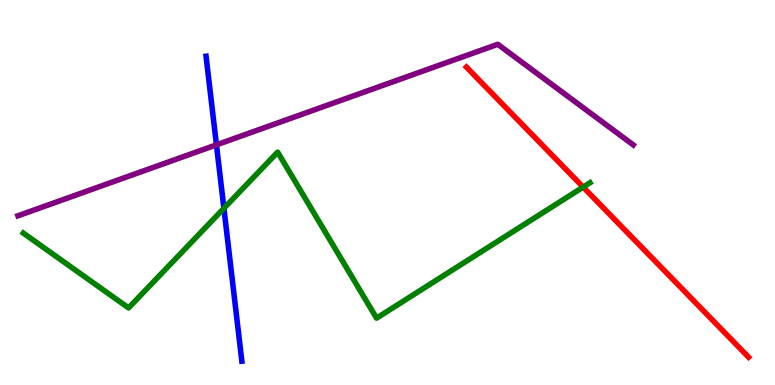[{'lines': ['blue', 'red'], 'intersections': []}, {'lines': ['green', 'red'], 'intersections': [{'x': 7.52, 'y': 5.14}]}, {'lines': ['purple', 'red'], 'intersections': []}, {'lines': ['blue', 'green'], 'intersections': [{'x': 2.89, 'y': 4.59}]}, {'lines': ['blue', 'purple'], 'intersections': [{'x': 2.79, 'y': 6.24}]}, {'lines': ['green', 'purple'], 'intersections': []}]